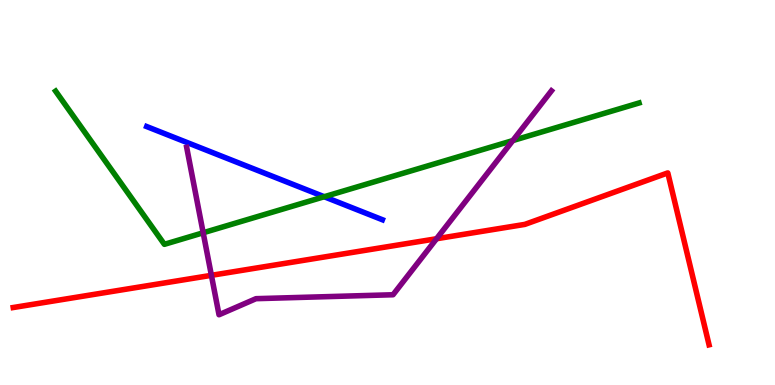[{'lines': ['blue', 'red'], 'intersections': []}, {'lines': ['green', 'red'], 'intersections': []}, {'lines': ['purple', 'red'], 'intersections': [{'x': 2.73, 'y': 2.85}, {'x': 5.63, 'y': 3.8}]}, {'lines': ['blue', 'green'], 'intersections': [{'x': 4.18, 'y': 4.89}]}, {'lines': ['blue', 'purple'], 'intersections': []}, {'lines': ['green', 'purple'], 'intersections': [{'x': 2.62, 'y': 3.95}, {'x': 6.62, 'y': 6.35}]}]